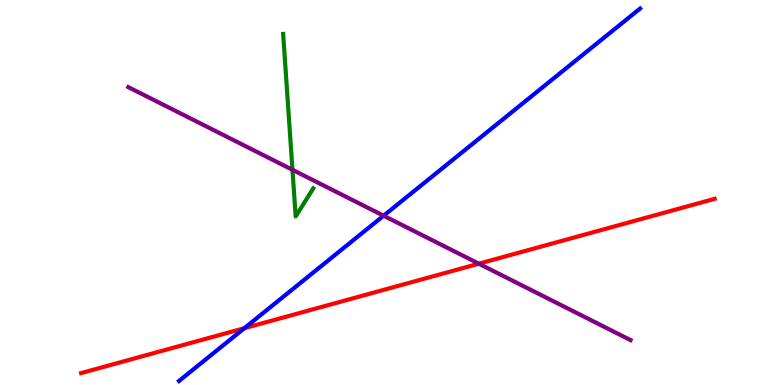[{'lines': ['blue', 'red'], 'intersections': [{'x': 3.15, 'y': 1.48}]}, {'lines': ['green', 'red'], 'intersections': []}, {'lines': ['purple', 'red'], 'intersections': [{'x': 6.18, 'y': 3.15}]}, {'lines': ['blue', 'green'], 'intersections': []}, {'lines': ['blue', 'purple'], 'intersections': [{'x': 4.95, 'y': 4.4}]}, {'lines': ['green', 'purple'], 'intersections': [{'x': 3.77, 'y': 5.59}]}]